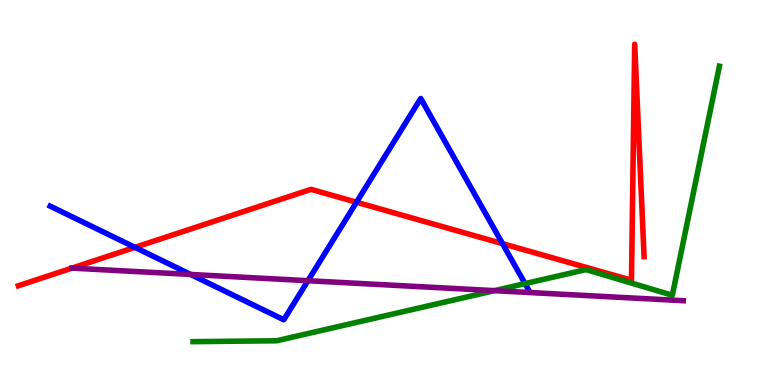[{'lines': ['blue', 'red'], 'intersections': [{'x': 1.74, 'y': 3.58}, {'x': 4.6, 'y': 4.75}, {'x': 6.48, 'y': 3.67}]}, {'lines': ['green', 'red'], 'intersections': []}, {'lines': ['purple', 'red'], 'intersections': []}, {'lines': ['blue', 'green'], 'intersections': [{'x': 6.77, 'y': 2.63}]}, {'lines': ['blue', 'purple'], 'intersections': [{'x': 2.46, 'y': 2.87}, {'x': 3.97, 'y': 2.71}]}, {'lines': ['green', 'purple'], 'intersections': [{'x': 6.38, 'y': 2.45}]}]